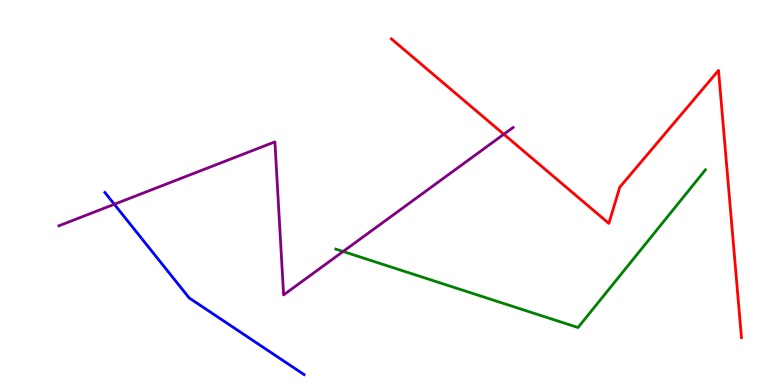[{'lines': ['blue', 'red'], 'intersections': []}, {'lines': ['green', 'red'], 'intersections': []}, {'lines': ['purple', 'red'], 'intersections': [{'x': 6.5, 'y': 6.51}]}, {'lines': ['blue', 'green'], 'intersections': []}, {'lines': ['blue', 'purple'], 'intersections': [{'x': 1.48, 'y': 4.69}]}, {'lines': ['green', 'purple'], 'intersections': [{'x': 4.43, 'y': 3.47}]}]